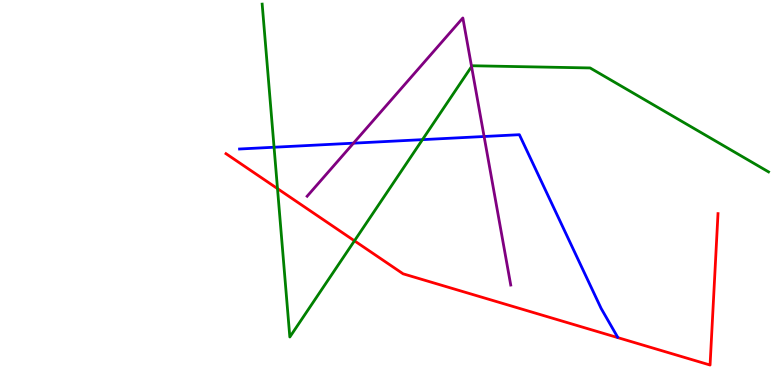[{'lines': ['blue', 'red'], 'intersections': []}, {'lines': ['green', 'red'], 'intersections': [{'x': 3.58, 'y': 5.1}, {'x': 4.57, 'y': 3.74}]}, {'lines': ['purple', 'red'], 'intersections': []}, {'lines': ['blue', 'green'], 'intersections': [{'x': 3.54, 'y': 6.18}, {'x': 5.45, 'y': 6.37}]}, {'lines': ['blue', 'purple'], 'intersections': [{'x': 4.56, 'y': 6.28}, {'x': 6.25, 'y': 6.45}]}, {'lines': ['green', 'purple'], 'intersections': [{'x': 6.08, 'y': 8.27}]}]